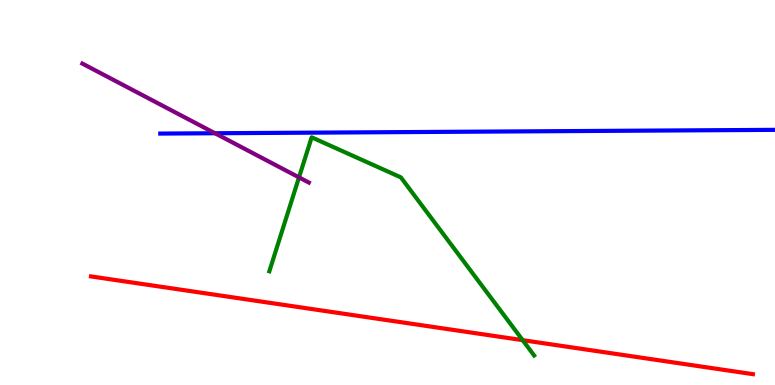[{'lines': ['blue', 'red'], 'intersections': []}, {'lines': ['green', 'red'], 'intersections': [{'x': 6.74, 'y': 1.16}]}, {'lines': ['purple', 'red'], 'intersections': []}, {'lines': ['blue', 'green'], 'intersections': []}, {'lines': ['blue', 'purple'], 'intersections': [{'x': 2.77, 'y': 6.54}]}, {'lines': ['green', 'purple'], 'intersections': [{'x': 3.86, 'y': 5.39}]}]